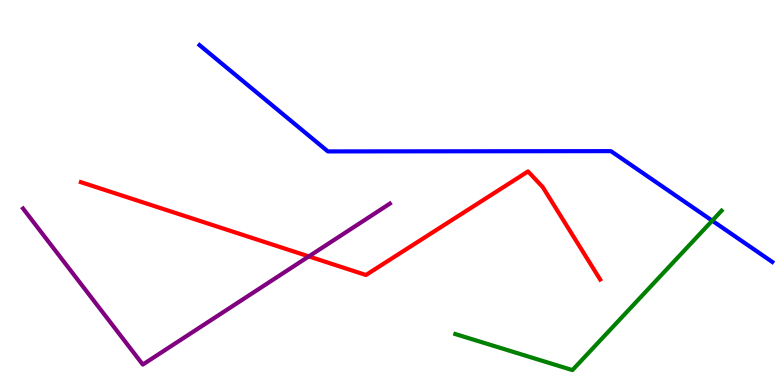[{'lines': ['blue', 'red'], 'intersections': []}, {'lines': ['green', 'red'], 'intersections': []}, {'lines': ['purple', 'red'], 'intersections': [{'x': 3.98, 'y': 3.34}]}, {'lines': ['blue', 'green'], 'intersections': [{'x': 9.19, 'y': 4.27}]}, {'lines': ['blue', 'purple'], 'intersections': []}, {'lines': ['green', 'purple'], 'intersections': []}]